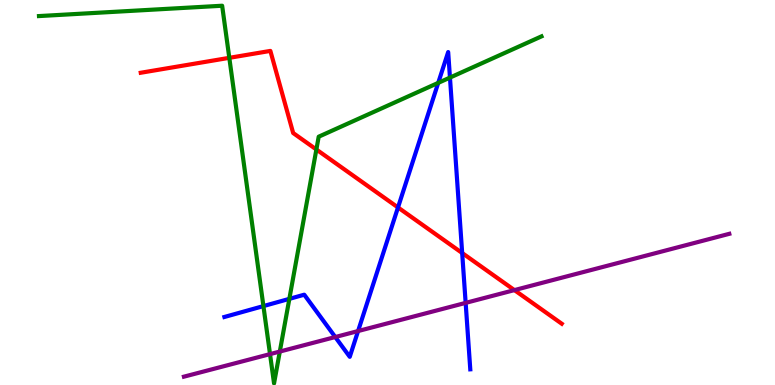[{'lines': ['blue', 'red'], 'intersections': [{'x': 5.14, 'y': 4.61}, {'x': 5.96, 'y': 3.43}]}, {'lines': ['green', 'red'], 'intersections': [{'x': 2.96, 'y': 8.5}, {'x': 4.08, 'y': 6.12}]}, {'lines': ['purple', 'red'], 'intersections': [{'x': 6.64, 'y': 2.46}]}, {'lines': ['blue', 'green'], 'intersections': [{'x': 3.4, 'y': 2.05}, {'x': 3.73, 'y': 2.24}, {'x': 5.65, 'y': 7.85}, {'x': 5.81, 'y': 7.98}]}, {'lines': ['blue', 'purple'], 'intersections': [{'x': 4.33, 'y': 1.25}, {'x': 4.62, 'y': 1.4}, {'x': 6.01, 'y': 2.13}]}, {'lines': ['green', 'purple'], 'intersections': [{'x': 3.48, 'y': 0.802}, {'x': 3.61, 'y': 0.869}]}]